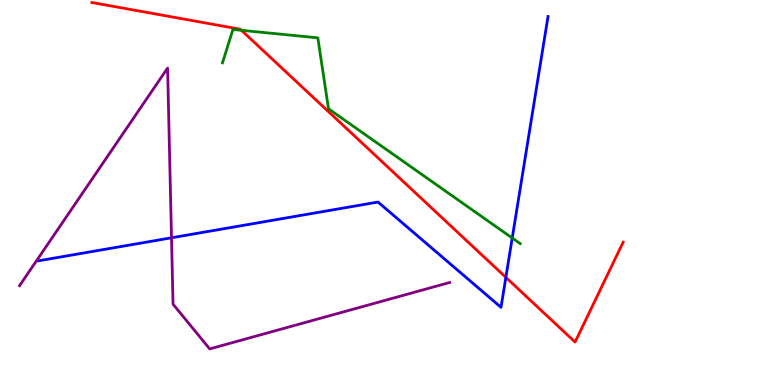[{'lines': ['blue', 'red'], 'intersections': [{'x': 6.53, 'y': 2.8}]}, {'lines': ['green', 'red'], 'intersections': [{'x': 3.12, 'y': 9.21}]}, {'lines': ['purple', 'red'], 'intersections': []}, {'lines': ['blue', 'green'], 'intersections': [{'x': 6.61, 'y': 3.82}]}, {'lines': ['blue', 'purple'], 'intersections': [{'x': 2.21, 'y': 3.82}]}, {'lines': ['green', 'purple'], 'intersections': []}]